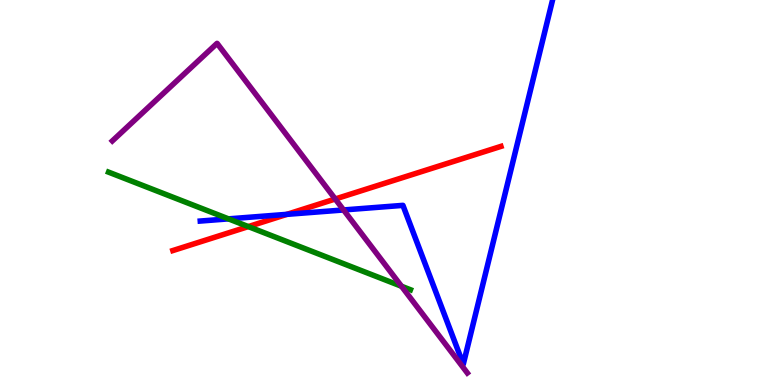[{'lines': ['blue', 'red'], 'intersections': [{'x': 3.7, 'y': 4.43}]}, {'lines': ['green', 'red'], 'intersections': [{'x': 3.2, 'y': 4.11}]}, {'lines': ['purple', 'red'], 'intersections': [{'x': 4.33, 'y': 4.83}]}, {'lines': ['blue', 'green'], 'intersections': [{'x': 2.95, 'y': 4.32}]}, {'lines': ['blue', 'purple'], 'intersections': [{'x': 4.43, 'y': 4.55}]}, {'lines': ['green', 'purple'], 'intersections': [{'x': 5.18, 'y': 2.56}]}]